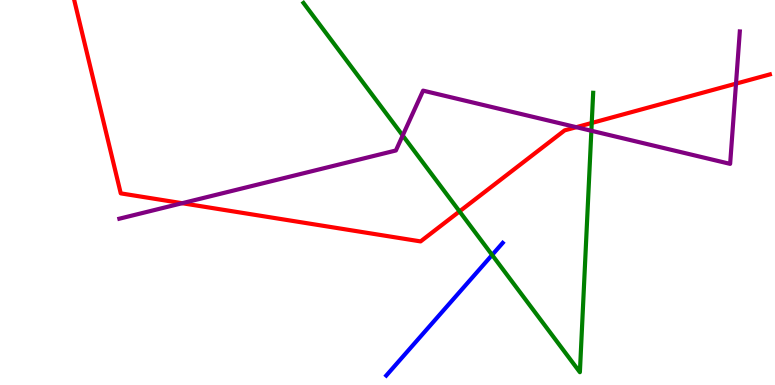[{'lines': ['blue', 'red'], 'intersections': []}, {'lines': ['green', 'red'], 'intersections': [{'x': 5.93, 'y': 4.51}, {'x': 7.64, 'y': 6.81}]}, {'lines': ['purple', 'red'], 'intersections': [{'x': 2.35, 'y': 4.72}, {'x': 7.44, 'y': 6.7}, {'x': 9.5, 'y': 7.83}]}, {'lines': ['blue', 'green'], 'intersections': [{'x': 6.35, 'y': 3.38}]}, {'lines': ['blue', 'purple'], 'intersections': []}, {'lines': ['green', 'purple'], 'intersections': [{'x': 5.2, 'y': 6.48}, {'x': 7.63, 'y': 6.6}]}]